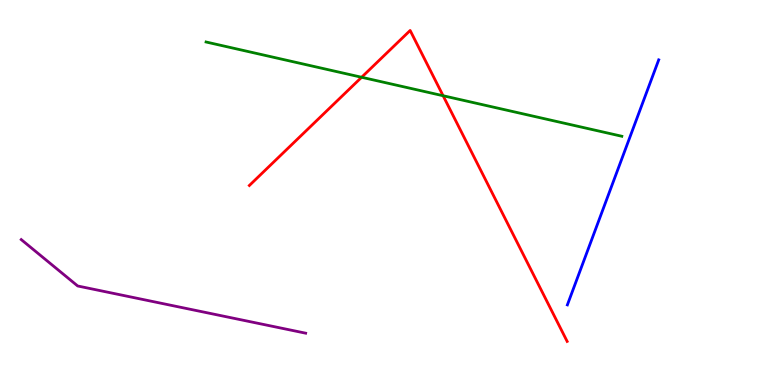[{'lines': ['blue', 'red'], 'intersections': []}, {'lines': ['green', 'red'], 'intersections': [{'x': 4.67, 'y': 7.99}, {'x': 5.72, 'y': 7.51}]}, {'lines': ['purple', 'red'], 'intersections': []}, {'lines': ['blue', 'green'], 'intersections': []}, {'lines': ['blue', 'purple'], 'intersections': []}, {'lines': ['green', 'purple'], 'intersections': []}]